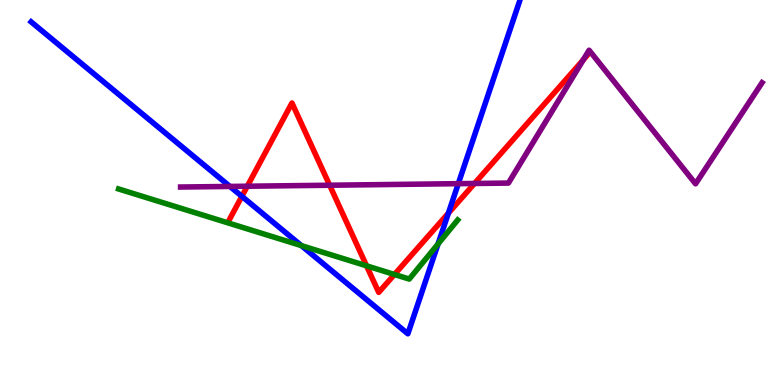[{'lines': ['blue', 'red'], 'intersections': [{'x': 3.12, 'y': 4.9}, {'x': 5.79, 'y': 4.46}]}, {'lines': ['green', 'red'], 'intersections': [{'x': 4.73, 'y': 3.1}, {'x': 5.09, 'y': 2.87}]}, {'lines': ['purple', 'red'], 'intersections': [{'x': 3.19, 'y': 5.16}, {'x': 4.25, 'y': 5.19}, {'x': 6.12, 'y': 5.23}, {'x': 7.53, 'y': 8.44}]}, {'lines': ['blue', 'green'], 'intersections': [{'x': 3.89, 'y': 3.62}, {'x': 5.65, 'y': 3.66}]}, {'lines': ['blue', 'purple'], 'intersections': [{'x': 2.97, 'y': 5.16}, {'x': 5.91, 'y': 5.23}]}, {'lines': ['green', 'purple'], 'intersections': []}]